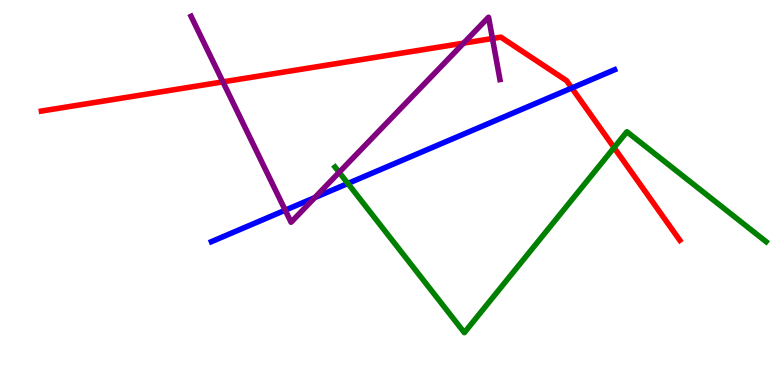[{'lines': ['blue', 'red'], 'intersections': [{'x': 7.38, 'y': 7.71}]}, {'lines': ['green', 'red'], 'intersections': [{'x': 7.92, 'y': 6.17}]}, {'lines': ['purple', 'red'], 'intersections': [{'x': 2.88, 'y': 7.87}, {'x': 5.98, 'y': 8.88}, {'x': 6.35, 'y': 9.0}]}, {'lines': ['blue', 'green'], 'intersections': [{'x': 4.49, 'y': 5.23}]}, {'lines': ['blue', 'purple'], 'intersections': [{'x': 3.68, 'y': 4.54}, {'x': 4.06, 'y': 4.87}]}, {'lines': ['green', 'purple'], 'intersections': [{'x': 4.38, 'y': 5.52}]}]